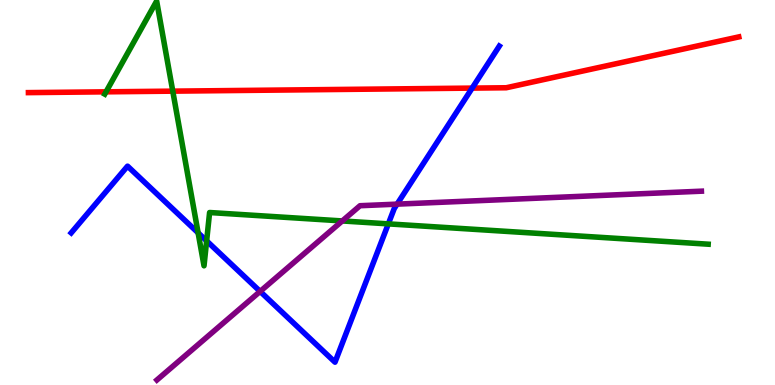[{'lines': ['blue', 'red'], 'intersections': [{'x': 6.09, 'y': 7.71}]}, {'lines': ['green', 'red'], 'intersections': [{'x': 1.37, 'y': 7.61}, {'x': 2.23, 'y': 7.63}]}, {'lines': ['purple', 'red'], 'intersections': []}, {'lines': ['blue', 'green'], 'intersections': [{'x': 2.56, 'y': 3.95}, {'x': 2.67, 'y': 3.74}, {'x': 5.01, 'y': 4.19}]}, {'lines': ['blue', 'purple'], 'intersections': [{'x': 3.36, 'y': 2.43}, {'x': 5.12, 'y': 4.7}]}, {'lines': ['green', 'purple'], 'intersections': [{'x': 4.42, 'y': 4.26}]}]